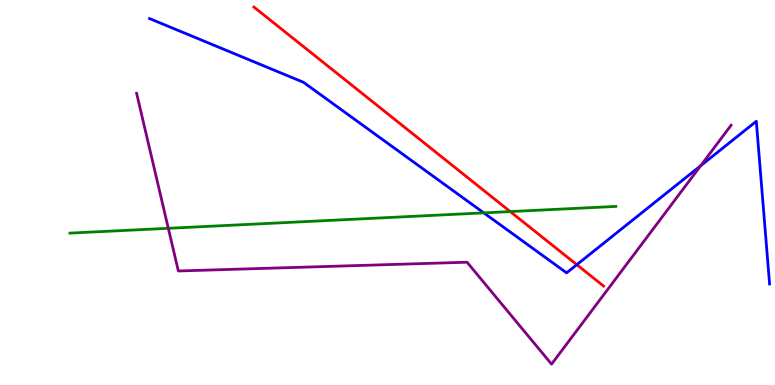[{'lines': ['blue', 'red'], 'intersections': [{'x': 7.44, 'y': 3.12}]}, {'lines': ['green', 'red'], 'intersections': [{'x': 6.58, 'y': 4.5}]}, {'lines': ['purple', 'red'], 'intersections': []}, {'lines': ['blue', 'green'], 'intersections': [{'x': 6.24, 'y': 4.47}]}, {'lines': ['blue', 'purple'], 'intersections': [{'x': 9.04, 'y': 5.69}]}, {'lines': ['green', 'purple'], 'intersections': [{'x': 2.17, 'y': 4.07}]}]